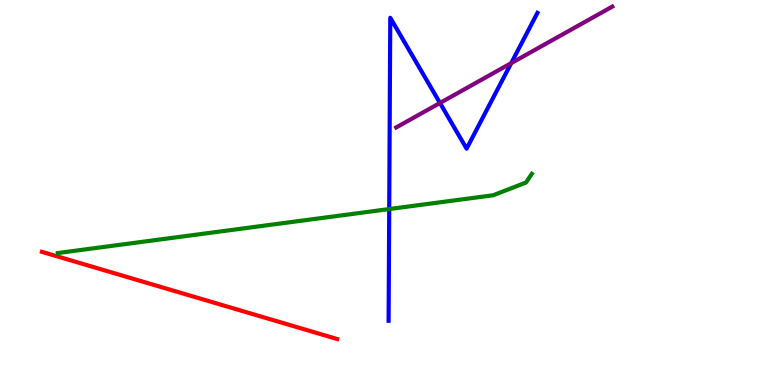[{'lines': ['blue', 'red'], 'intersections': []}, {'lines': ['green', 'red'], 'intersections': []}, {'lines': ['purple', 'red'], 'intersections': []}, {'lines': ['blue', 'green'], 'intersections': [{'x': 5.02, 'y': 4.57}]}, {'lines': ['blue', 'purple'], 'intersections': [{'x': 5.68, 'y': 7.33}, {'x': 6.6, 'y': 8.36}]}, {'lines': ['green', 'purple'], 'intersections': []}]